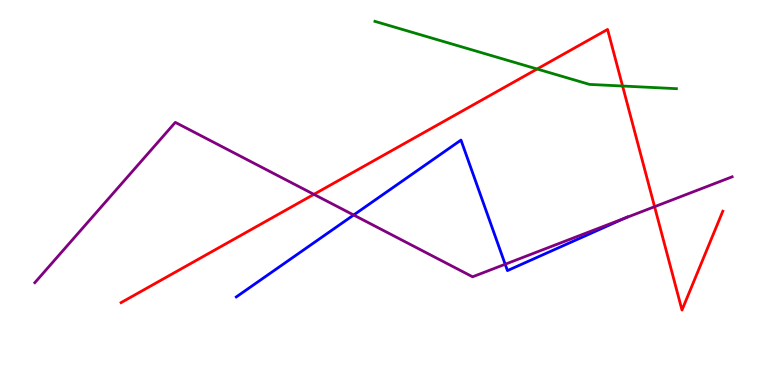[{'lines': ['blue', 'red'], 'intersections': []}, {'lines': ['green', 'red'], 'intersections': [{'x': 6.93, 'y': 8.21}, {'x': 8.03, 'y': 7.77}]}, {'lines': ['purple', 'red'], 'intersections': [{'x': 4.05, 'y': 4.95}, {'x': 8.45, 'y': 4.63}]}, {'lines': ['blue', 'green'], 'intersections': []}, {'lines': ['blue', 'purple'], 'intersections': [{'x': 4.56, 'y': 4.42}, {'x': 6.52, 'y': 3.14}, {'x': 8.06, 'y': 4.33}]}, {'lines': ['green', 'purple'], 'intersections': []}]